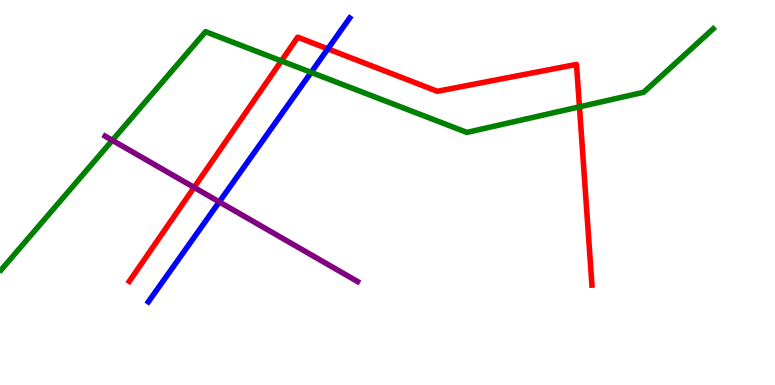[{'lines': ['blue', 'red'], 'intersections': [{'x': 4.23, 'y': 8.73}]}, {'lines': ['green', 'red'], 'intersections': [{'x': 3.63, 'y': 8.42}, {'x': 7.48, 'y': 7.23}]}, {'lines': ['purple', 'red'], 'intersections': [{'x': 2.5, 'y': 5.13}]}, {'lines': ['blue', 'green'], 'intersections': [{'x': 4.01, 'y': 8.12}]}, {'lines': ['blue', 'purple'], 'intersections': [{'x': 2.83, 'y': 4.76}]}, {'lines': ['green', 'purple'], 'intersections': [{'x': 1.45, 'y': 6.36}]}]